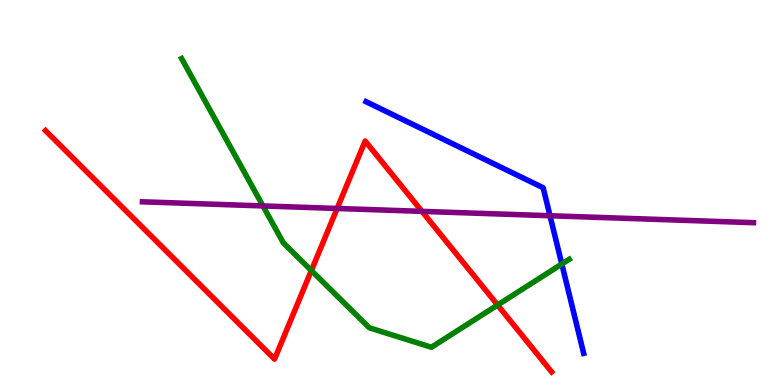[{'lines': ['blue', 'red'], 'intersections': []}, {'lines': ['green', 'red'], 'intersections': [{'x': 4.02, 'y': 2.97}, {'x': 6.42, 'y': 2.08}]}, {'lines': ['purple', 'red'], 'intersections': [{'x': 4.35, 'y': 4.59}, {'x': 5.44, 'y': 4.51}]}, {'lines': ['blue', 'green'], 'intersections': [{'x': 7.25, 'y': 3.14}]}, {'lines': ['blue', 'purple'], 'intersections': [{'x': 7.1, 'y': 4.4}]}, {'lines': ['green', 'purple'], 'intersections': [{'x': 3.39, 'y': 4.65}]}]